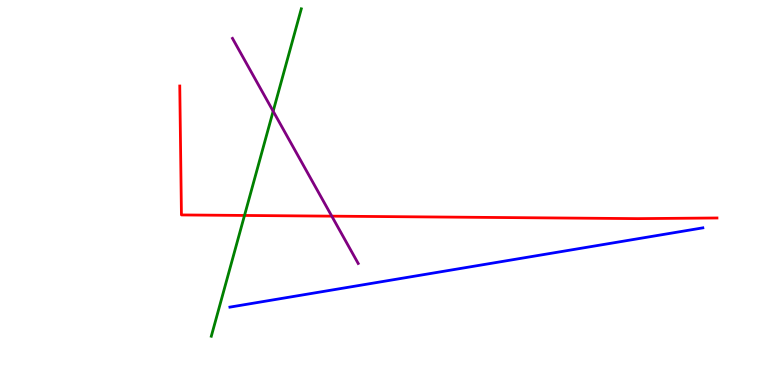[{'lines': ['blue', 'red'], 'intersections': []}, {'lines': ['green', 'red'], 'intersections': [{'x': 3.15, 'y': 4.4}]}, {'lines': ['purple', 'red'], 'intersections': [{'x': 4.28, 'y': 4.39}]}, {'lines': ['blue', 'green'], 'intersections': []}, {'lines': ['blue', 'purple'], 'intersections': []}, {'lines': ['green', 'purple'], 'intersections': [{'x': 3.52, 'y': 7.11}]}]